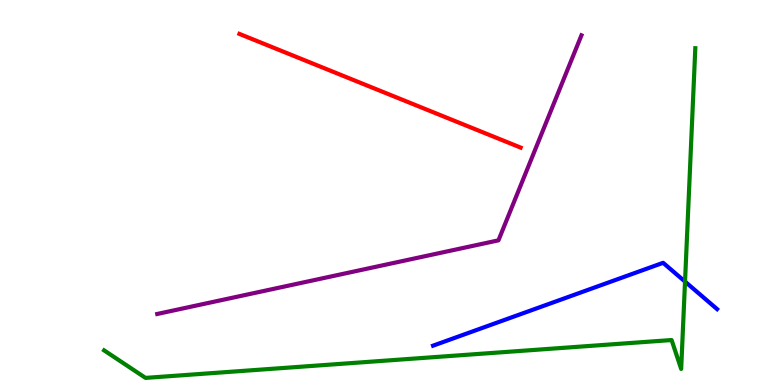[{'lines': ['blue', 'red'], 'intersections': []}, {'lines': ['green', 'red'], 'intersections': []}, {'lines': ['purple', 'red'], 'intersections': []}, {'lines': ['blue', 'green'], 'intersections': [{'x': 8.84, 'y': 2.69}]}, {'lines': ['blue', 'purple'], 'intersections': []}, {'lines': ['green', 'purple'], 'intersections': []}]